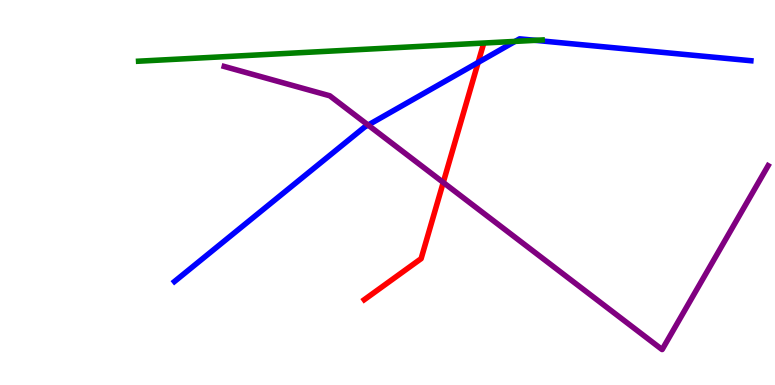[{'lines': ['blue', 'red'], 'intersections': [{'x': 6.17, 'y': 8.38}]}, {'lines': ['green', 'red'], 'intersections': []}, {'lines': ['purple', 'red'], 'intersections': [{'x': 5.72, 'y': 5.26}]}, {'lines': ['blue', 'green'], 'intersections': [{'x': 6.65, 'y': 8.92}, {'x': 6.91, 'y': 8.95}]}, {'lines': ['blue', 'purple'], 'intersections': [{'x': 4.75, 'y': 6.75}]}, {'lines': ['green', 'purple'], 'intersections': []}]